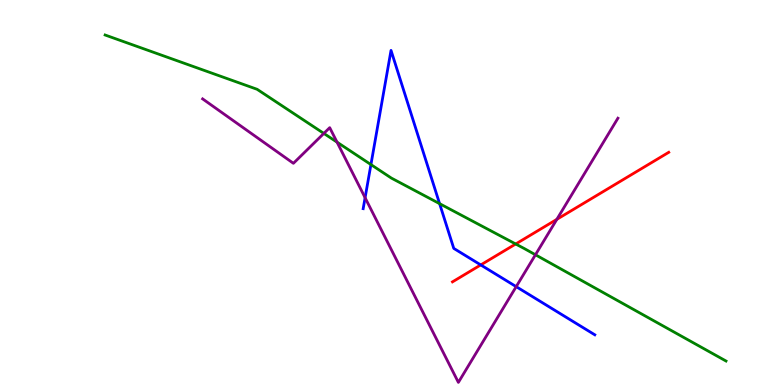[{'lines': ['blue', 'red'], 'intersections': [{'x': 6.2, 'y': 3.12}]}, {'lines': ['green', 'red'], 'intersections': [{'x': 6.65, 'y': 3.66}]}, {'lines': ['purple', 'red'], 'intersections': [{'x': 7.19, 'y': 4.3}]}, {'lines': ['blue', 'green'], 'intersections': [{'x': 4.79, 'y': 5.73}, {'x': 5.67, 'y': 4.71}]}, {'lines': ['blue', 'purple'], 'intersections': [{'x': 4.71, 'y': 4.86}, {'x': 6.66, 'y': 2.55}]}, {'lines': ['green', 'purple'], 'intersections': [{'x': 4.18, 'y': 6.53}, {'x': 4.35, 'y': 6.31}, {'x': 6.91, 'y': 3.38}]}]